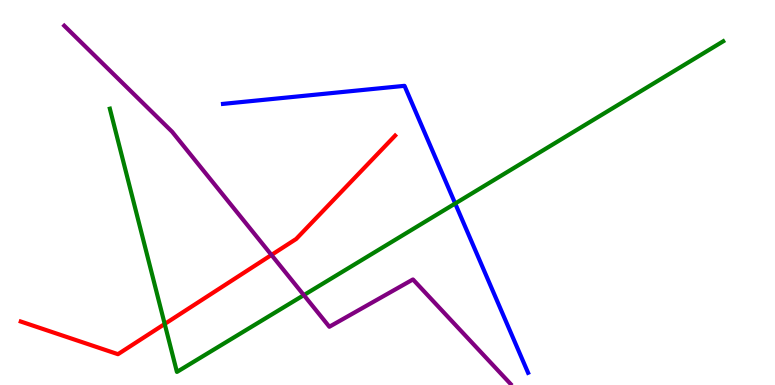[{'lines': ['blue', 'red'], 'intersections': []}, {'lines': ['green', 'red'], 'intersections': [{'x': 2.13, 'y': 1.59}]}, {'lines': ['purple', 'red'], 'intersections': [{'x': 3.5, 'y': 3.38}]}, {'lines': ['blue', 'green'], 'intersections': [{'x': 5.87, 'y': 4.71}]}, {'lines': ['blue', 'purple'], 'intersections': []}, {'lines': ['green', 'purple'], 'intersections': [{'x': 3.92, 'y': 2.33}]}]